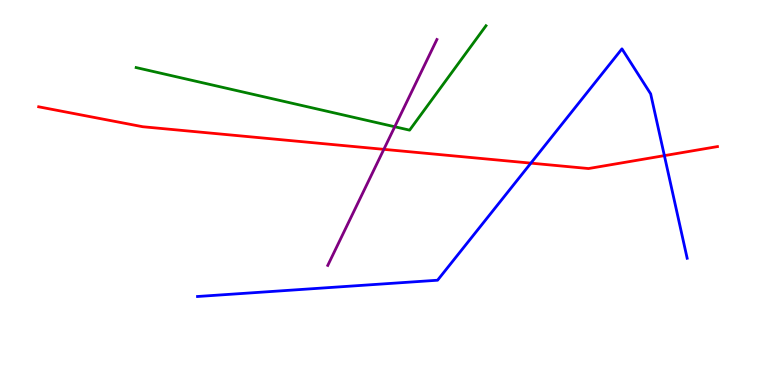[{'lines': ['blue', 'red'], 'intersections': [{'x': 6.85, 'y': 5.76}, {'x': 8.57, 'y': 5.96}]}, {'lines': ['green', 'red'], 'intersections': []}, {'lines': ['purple', 'red'], 'intersections': [{'x': 4.95, 'y': 6.12}]}, {'lines': ['blue', 'green'], 'intersections': []}, {'lines': ['blue', 'purple'], 'intersections': []}, {'lines': ['green', 'purple'], 'intersections': [{'x': 5.09, 'y': 6.71}]}]